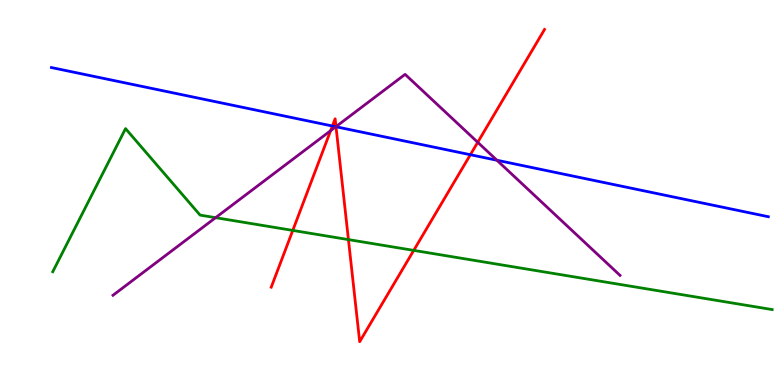[{'lines': ['blue', 'red'], 'intersections': [{'x': 4.29, 'y': 6.73}, {'x': 4.34, 'y': 6.71}, {'x': 6.07, 'y': 5.98}]}, {'lines': ['green', 'red'], 'intersections': [{'x': 3.78, 'y': 4.02}, {'x': 4.5, 'y': 3.78}, {'x': 5.34, 'y': 3.5}]}, {'lines': ['purple', 'red'], 'intersections': [{'x': 4.27, 'y': 6.61}, {'x': 4.34, 'y': 6.71}, {'x': 6.16, 'y': 6.3}]}, {'lines': ['blue', 'green'], 'intersections': []}, {'lines': ['blue', 'purple'], 'intersections': [{'x': 4.33, 'y': 6.71}, {'x': 6.41, 'y': 5.84}]}, {'lines': ['green', 'purple'], 'intersections': [{'x': 2.78, 'y': 4.35}]}]